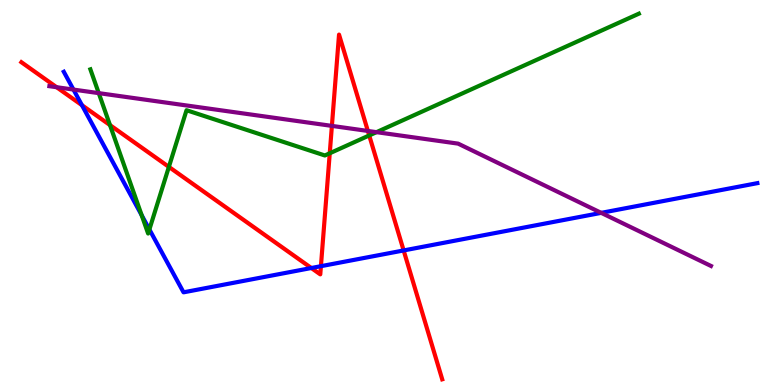[{'lines': ['blue', 'red'], 'intersections': [{'x': 1.06, 'y': 7.27}, {'x': 4.02, 'y': 3.04}, {'x': 4.14, 'y': 3.09}, {'x': 5.21, 'y': 3.49}]}, {'lines': ['green', 'red'], 'intersections': [{'x': 1.42, 'y': 6.75}, {'x': 2.18, 'y': 5.67}, {'x': 4.25, 'y': 6.02}, {'x': 4.76, 'y': 6.48}]}, {'lines': ['purple', 'red'], 'intersections': [{'x': 0.73, 'y': 7.73}, {'x': 4.28, 'y': 6.73}, {'x': 4.75, 'y': 6.6}]}, {'lines': ['blue', 'green'], 'intersections': [{'x': 1.83, 'y': 4.41}, {'x': 1.93, 'y': 4.04}]}, {'lines': ['blue', 'purple'], 'intersections': [{'x': 0.948, 'y': 7.67}, {'x': 7.76, 'y': 4.47}]}, {'lines': ['green', 'purple'], 'intersections': [{'x': 1.27, 'y': 7.58}, {'x': 4.86, 'y': 6.57}]}]